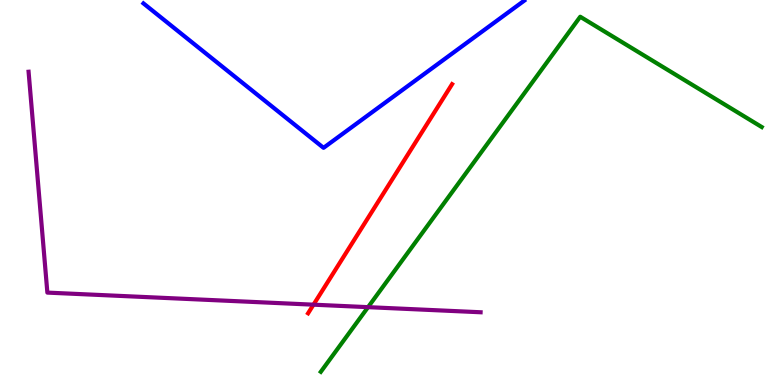[{'lines': ['blue', 'red'], 'intersections': []}, {'lines': ['green', 'red'], 'intersections': []}, {'lines': ['purple', 'red'], 'intersections': [{'x': 4.05, 'y': 2.09}]}, {'lines': ['blue', 'green'], 'intersections': []}, {'lines': ['blue', 'purple'], 'intersections': []}, {'lines': ['green', 'purple'], 'intersections': [{'x': 4.75, 'y': 2.02}]}]